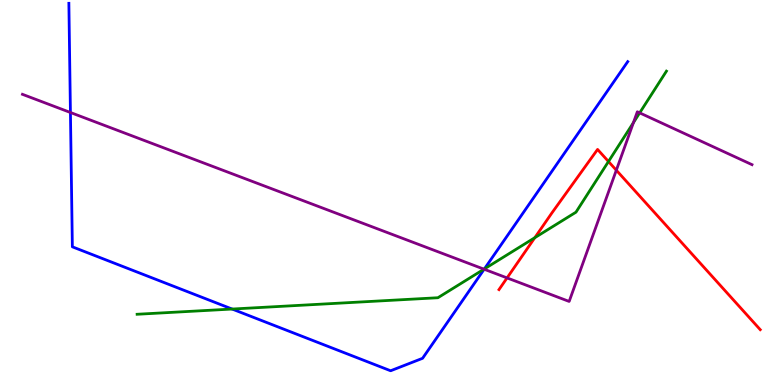[{'lines': ['blue', 'red'], 'intersections': []}, {'lines': ['green', 'red'], 'intersections': [{'x': 6.9, 'y': 3.83}, {'x': 7.85, 'y': 5.8}]}, {'lines': ['purple', 'red'], 'intersections': [{'x': 6.54, 'y': 2.78}, {'x': 7.95, 'y': 5.58}]}, {'lines': ['blue', 'green'], 'intersections': [{'x': 3.0, 'y': 1.97}, {'x': 6.25, 'y': 3.01}]}, {'lines': ['blue', 'purple'], 'intersections': [{'x': 0.909, 'y': 7.08}, {'x': 6.25, 'y': 3.01}]}, {'lines': ['green', 'purple'], 'intersections': [{'x': 6.25, 'y': 3.01}, {'x': 8.17, 'y': 6.82}, {'x': 8.25, 'y': 7.07}]}]